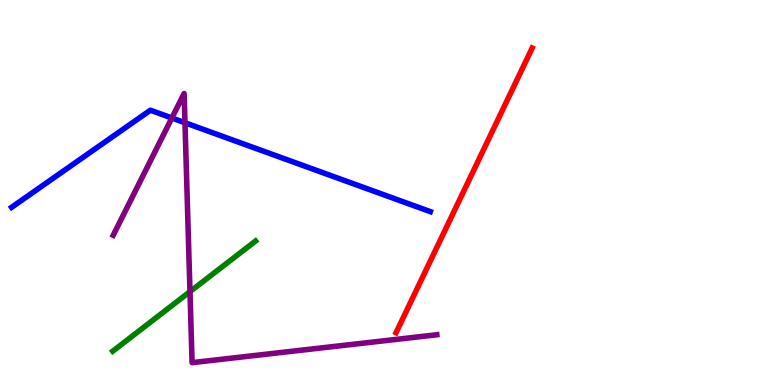[{'lines': ['blue', 'red'], 'intersections': []}, {'lines': ['green', 'red'], 'intersections': []}, {'lines': ['purple', 'red'], 'intersections': []}, {'lines': ['blue', 'green'], 'intersections': []}, {'lines': ['blue', 'purple'], 'intersections': [{'x': 2.22, 'y': 6.94}, {'x': 2.39, 'y': 6.81}]}, {'lines': ['green', 'purple'], 'intersections': [{'x': 2.45, 'y': 2.43}]}]